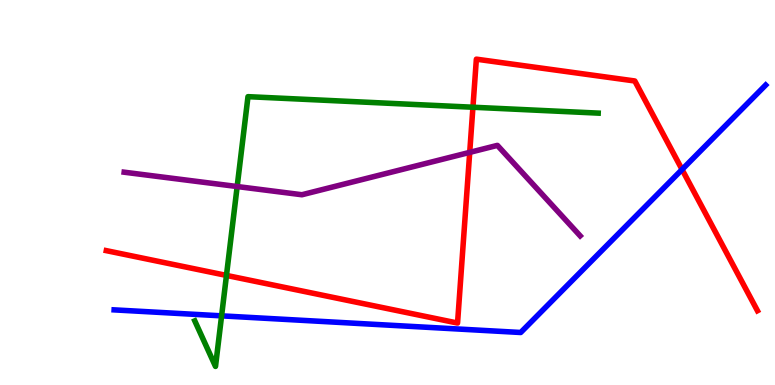[{'lines': ['blue', 'red'], 'intersections': [{'x': 8.8, 'y': 5.6}]}, {'lines': ['green', 'red'], 'intersections': [{'x': 2.92, 'y': 2.85}, {'x': 6.1, 'y': 7.21}]}, {'lines': ['purple', 'red'], 'intersections': [{'x': 6.06, 'y': 6.04}]}, {'lines': ['blue', 'green'], 'intersections': [{'x': 2.86, 'y': 1.8}]}, {'lines': ['blue', 'purple'], 'intersections': []}, {'lines': ['green', 'purple'], 'intersections': [{'x': 3.06, 'y': 5.16}]}]